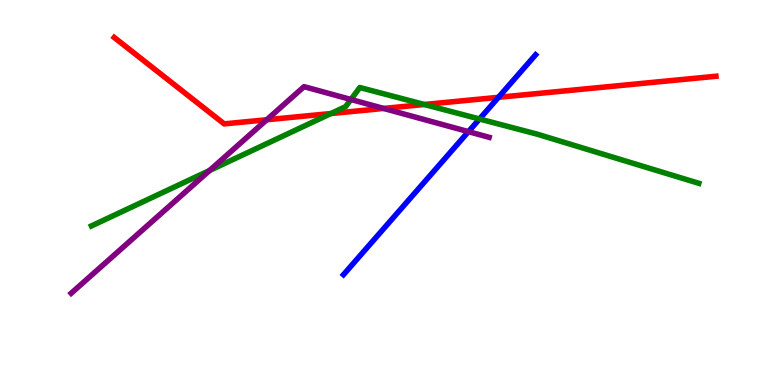[{'lines': ['blue', 'red'], 'intersections': [{'x': 6.43, 'y': 7.47}]}, {'lines': ['green', 'red'], 'intersections': [{'x': 4.27, 'y': 7.05}, {'x': 5.48, 'y': 7.29}]}, {'lines': ['purple', 'red'], 'intersections': [{'x': 3.44, 'y': 6.89}, {'x': 4.95, 'y': 7.18}]}, {'lines': ['blue', 'green'], 'intersections': [{'x': 6.19, 'y': 6.91}]}, {'lines': ['blue', 'purple'], 'intersections': [{'x': 6.04, 'y': 6.58}]}, {'lines': ['green', 'purple'], 'intersections': [{'x': 2.7, 'y': 5.57}, {'x': 4.53, 'y': 7.42}]}]